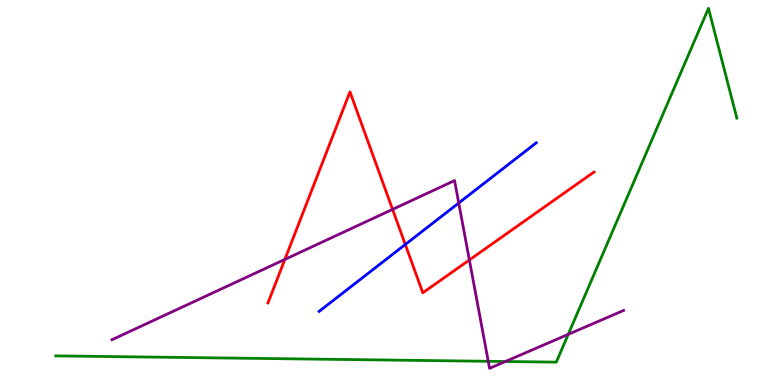[{'lines': ['blue', 'red'], 'intersections': [{'x': 5.23, 'y': 3.65}]}, {'lines': ['green', 'red'], 'intersections': []}, {'lines': ['purple', 'red'], 'intersections': [{'x': 3.68, 'y': 3.26}, {'x': 5.07, 'y': 4.56}, {'x': 6.06, 'y': 3.25}]}, {'lines': ['blue', 'green'], 'intersections': []}, {'lines': ['blue', 'purple'], 'intersections': [{'x': 5.92, 'y': 4.73}]}, {'lines': ['green', 'purple'], 'intersections': [{'x': 6.3, 'y': 0.616}, {'x': 6.52, 'y': 0.61}, {'x': 7.33, 'y': 1.32}]}]